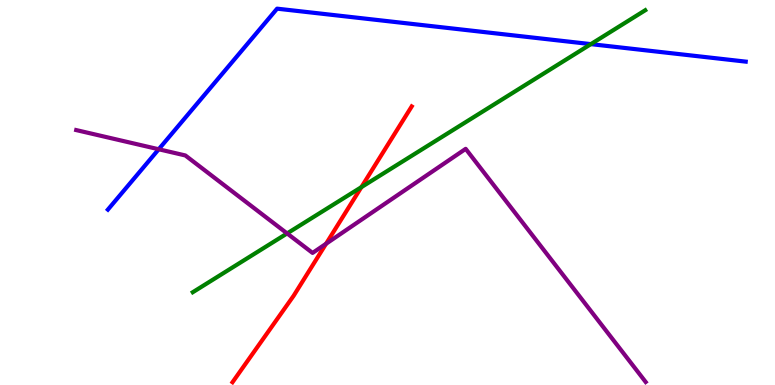[{'lines': ['blue', 'red'], 'intersections': []}, {'lines': ['green', 'red'], 'intersections': [{'x': 4.66, 'y': 5.14}]}, {'lines': ['purple', 'red'], 'intersections': [{'x': 4.21, 'y': 3.67}]}, {'lines': ['blue', 'green'], 'intersections': [{'x': 7.62, 'y': 8.85}]}, {'lines': ['blue', 'purple'], 'intersections': [{'x': 2.05, 'y': 6.12}]}, {'lines': ['green', 'purple'], 'intersections': [{'x': 3.7, 'y': 3.94}]}]